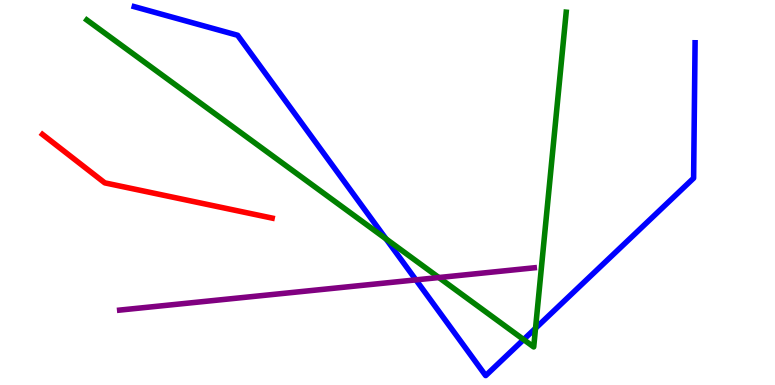[{'lines': ['blue', 'red'], 'intersections': []}, {'lines': ['green', 'red'], 'intersections': []}, {'lines': ['purple', 'red'], 'intersections': []}, {'lines': ['blue', 'green'], 'intersections': [{'x': 4.98, 'y': 3.79}, {'x': 6.76, 'y': 1.18}, {'x': 6.91, 'y': 1.47}]}, {'lines': ['blue', 'purple'], 'intersections': [{'x': 5.37, 'y': 2.73}]}, {'lines': ['green', 'purple'], 'intersections': [{'x': 5.66, 'y': 2.79}]}]